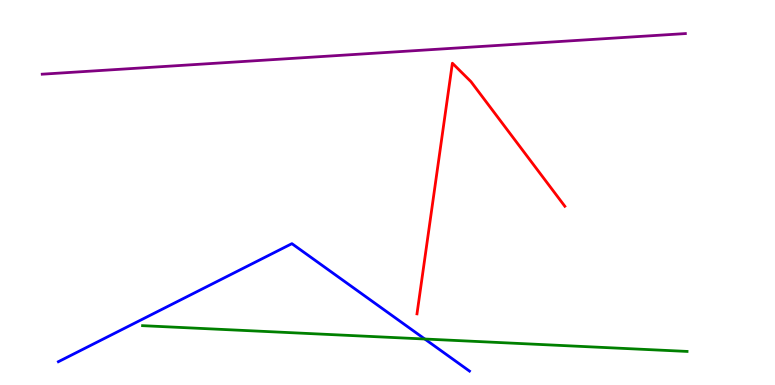[{'lines': ['blue', 'red'], 'intersections': []}, {'lines': ['green', 'red'], 'intersections': []}, {'lines': ['purple', 'red'], 'intersections': []}, {'lines': ['blue', 'green'], 'intersections': [{'x': 5.48, 'y': 1.19}]}, {'lines': ['blue', 'purple'], 'intersections': []}, {'lines': ['green', 'purple'], 'intersections': []}]